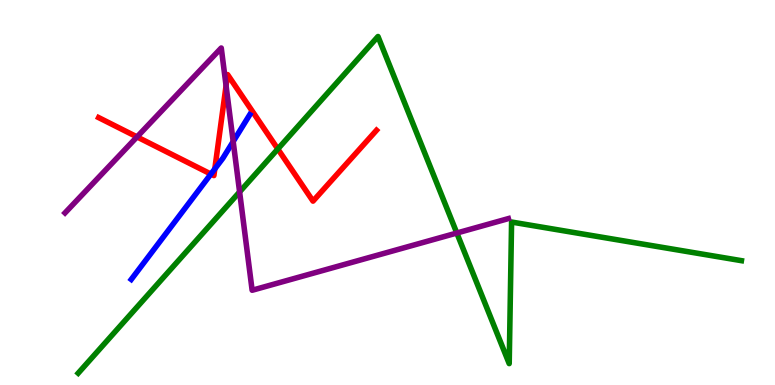[{'lines': ['blue', 'red'], 'intersections': [{'x': 2.72, 'y': 5.48}, {'x': 2.77, 'y': 5.61}]}, {'lines': ['green', 'red'], 'intersections': [{'x': 3.58, 'y': 6.13}]}, {'lines': ['purple', 'red'], 'intersections': [{'x': 1.77, 'y': 6.44}, {'x': 2.92, 'y': 7.77}]}, {'lines': ['blue', 'green'], 'intersections': []}, {'lines': ['blue', 'purple'], 'intersections': [{'x': 3.01, 'y': 6.32}]}, {'lines': ['green', 'purple'], 'intersections': [{'x': 3.09, 'y': 5.02}, {'x': 5.89, 'y': 3.95}]}]